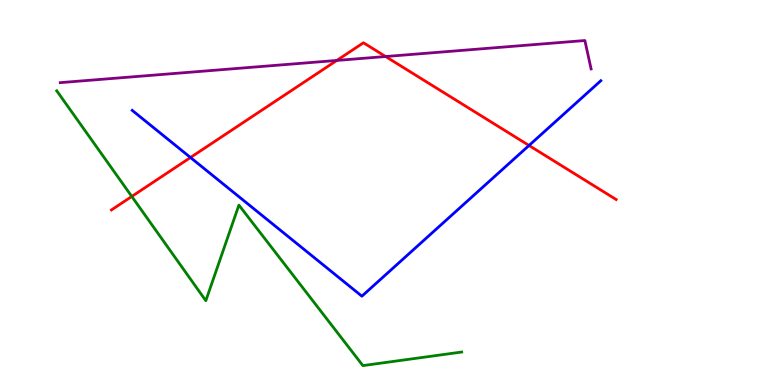[{'lines': ['blue', 'red'], 'intersections': [{'x': 2.46, 'y': 5.91}, {'x': 6.83, 'y': 6.22}]}, {'lines': ['green', 'red'], 'intersections': [{'x': 1.7, 'y': 4.9}]}, {'lines': ['purple', 'red'], 'intersections': [{'x': 4.35, 'y': 8.43}, {'x': 4.98, 'y': 8.53}]}, {'lines': ['blue', 'green'], 'intersections': []}, {'lines': ['blue', 'purple'], 'intersections': []}, {'lines': ['green', 'purple'], 'intersections': []}]